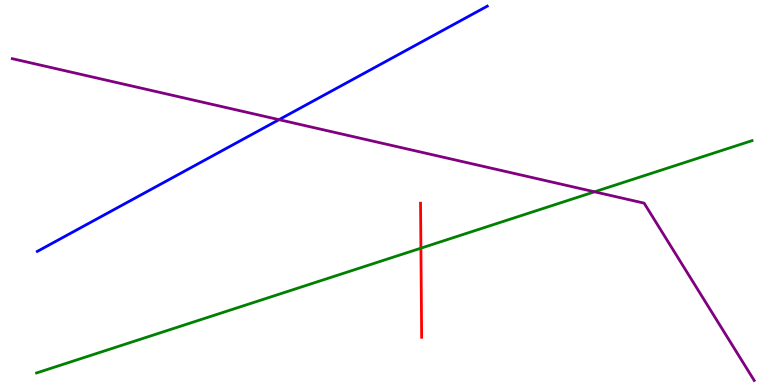[{'lines': ['blue', 'red'], 'intersections': []}, {'lines': ['green', 'red'], 'intersections': [{'x': 5.43, 'y': 3.55}]}, {'lines': ['purple', 'red'], 'intersections': []}, {'lines': ['blue', 'green'], 'intersections': []}, {'lines': ['blue', 'purple'], 'intersections': [{'x': 3.6, 'y': 6.89}]}, {'lines': ['green', 'purple'], 'intersections': [{'x': 7.67, 'y': 5.02}]}]